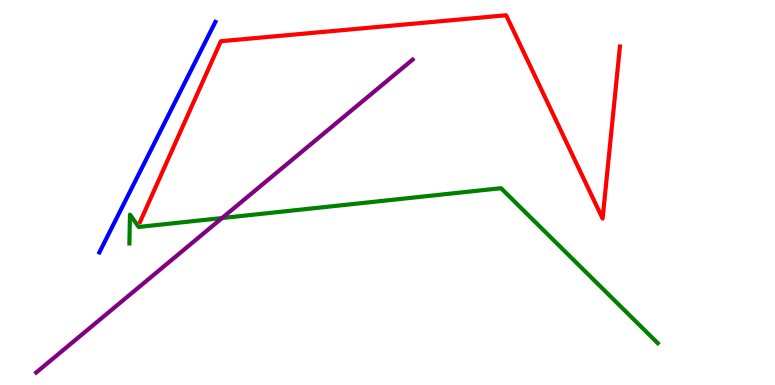[{'lines': ['blue', 'red'], 'intersections': []}, {'lines': ['green', 'red'], 'intersections': []}, {'lines': ['purple', 'red'], 'intersections': []}, {'lines': ['blue', 'green'], 'intersections': []}, {'lines': ['blue', 'purple'], 'intersections': []}, {'lines': ['green', 'purple'], 'intersections': [{'x': 2.87, 'y': 4.34}]}]